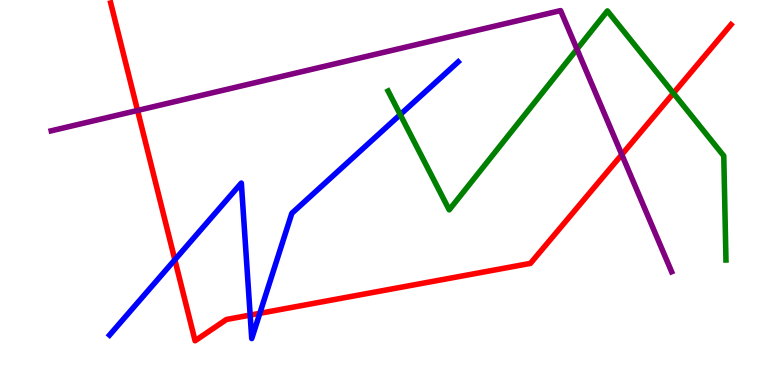[{'lines': ['blue', 'red'], 'intersections': [{'x': 2.26, 'y': 3.25}, {'x': 3.23, 'y': 1.82}, {'x': 3.35, 'y': 1.86}]}, {'lines': ['green', 'red'], 'intersections': [{'x': 8.69, 'y': 7.58}]}, {'lines': ['purple', 'red'], 'intersections': [{'x': 1.77, 'y': 7.13}, {'x': 8.02, 'y': 5.98}]}, {'lines': ['blue', 'green'], 'intersections': [{'x': 5.16, 'y': 7.02}]}, {'lines': ['blue', 'purple'], 'intersections': []}, {'lines': ['green', 'purple'], 'intersections': [{'x': 7.44, 'y': 8.72}]}]